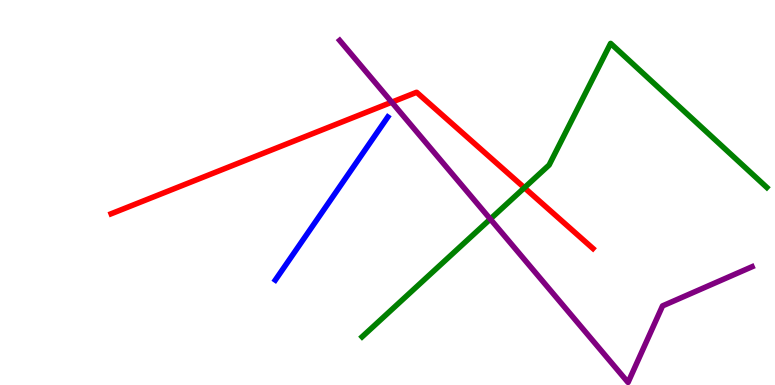[{'lines': ['blue', 'red'], 'intersections': []}, {'lines': ['green', 'red'], 'intersections': [{'x': 6.77, 'y': 5.12}]}, {'lines': ['purple', 'red'], 'intersections': [{'x': 5.05, 'y': 7.35}]}, {'lines': ['blue', 'green'], 'intersections': []}, {'lines': ['blue', 'purple'], 'intersections': []}, {'lines': ['green', 'purple'], 'intersections': [{'x': 6.33, 'y': 4.31}]}]